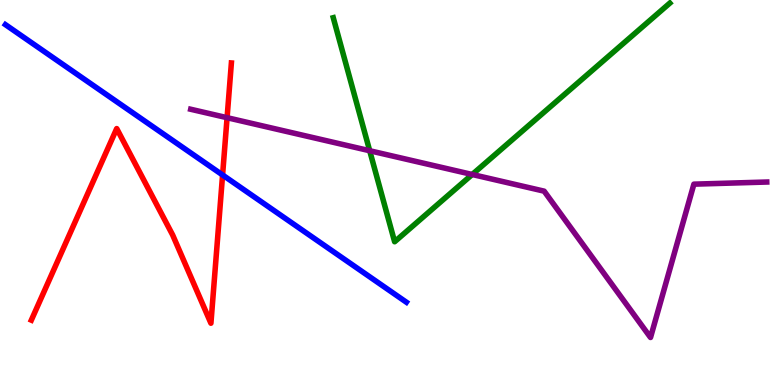[{'lines': ['blue', 'red'], 'intersections': [{'x': 2.87, 'y': 5.46}]}, {'lines': ['green', 'red'], 'intersections': []}, {'lines': ['purple', 'red'], 'intersections': [{'x': 2.93, 'y': 6.94}]}, {'lines': ['blue', 'green'], 'intersections': []}, {'lines': ['blue', 'purple'], 'intersections': []}, {'lines': ['green', 'purple'], 'intersections': [{'x': 4.77, 'y': 6.08}, {'x': 6.09, 'y': 5.47}]}]